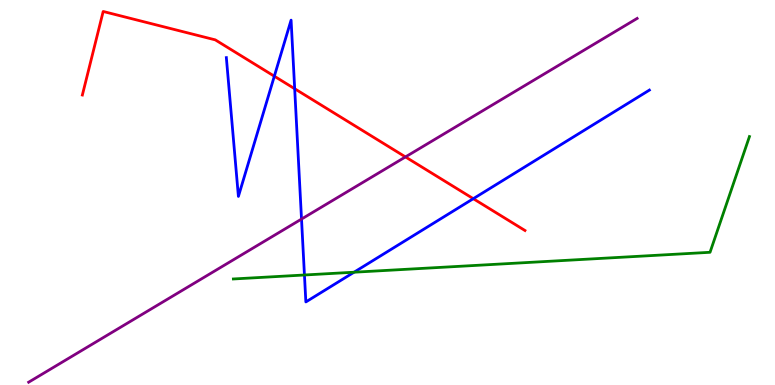[{'lines': ['blue', 'red'], 'intersections': [{'x': 3.54, 'y': 8.02}, {'x': 3.8, 'y': 7.7}, {'x': 6.11, 'y': 4.84}]}, {'lines': ['green', 'red'], 'intersections': []}, {'lines': ['purple', 'red'], 'intersections': [{'x': 5.23, 'y': 5.92}]}, {'lines': ['blue', 'green'], 'intersections': [{'x': 3.93, 'y': 2.86}, {'x': 4.57, 'y': 2.93}]}, {'lines': ['blue', 'purple'], 'intersections': [{'x': 3.89, 'y': 4.31}]}, {'lines': ['green', 'purple'], 'intersections': []}]